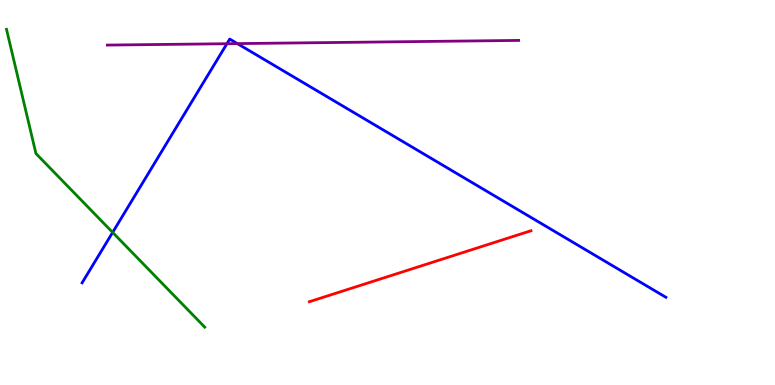[{'lines': ['blue', 'red'], 'intersections': []}, {'lines': ['green', 'red'], 'intersections': []}, {'lines': ['purple', 'red'], 'intersections': []}, {'lines': ['blue', 'green'], 'intersections': [{'x': 1.45, 'y': 3.96}]}, {'lines': ['blue', 'purple'], 'intersections': [{'x': 2.93, 'y': 8.86}, {'x': 3.06, 'y': 8.87}]}, {'lines': ['green', 'purple'], 'intersections': []}]